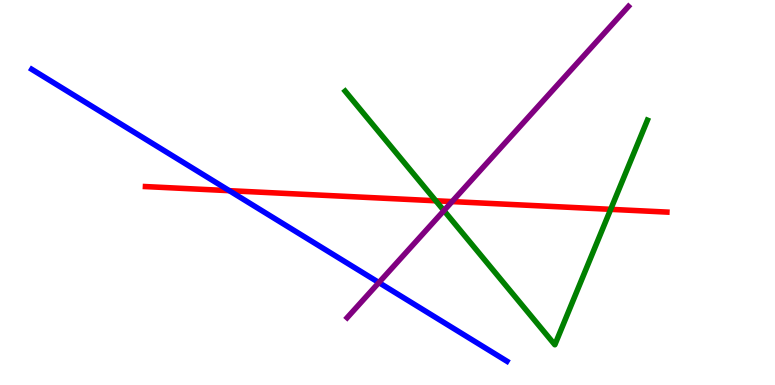[{'lines': ['blue', 'red'], 'intersections': [{'x': 2.96, 'y': 5.05}]}, {'lines': ['green', 'red'], 'intersections': [{'x': 5.62, 'y': 4.78}, {'x': 7.88, 'y': 4.56}]}, {'lines': ['purple', 'red'], 'intersections': [{'x': 5.83, 'y': 4.76}]}, {'lines': ['blue', 'green'], 'intersections': []}, {'lines': ['blue', 'purple'], 'intersections': [{'x': 4.89, 'y': 2.66}]}, {'lines': ['green', 'purple'], 'intersections': [{'x': 5.73, 'y': 4.53}]}]